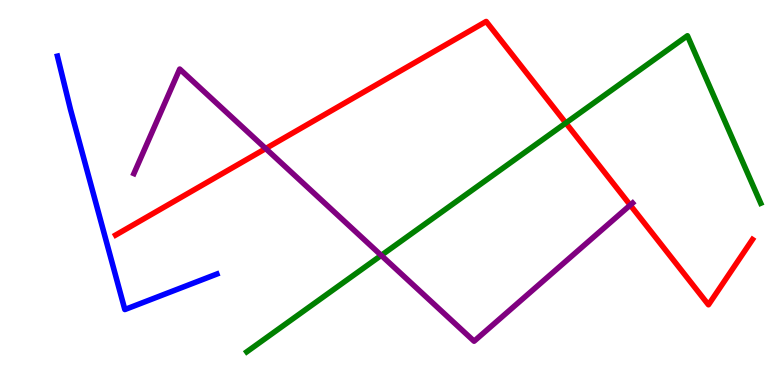[{'lines': ['blue', 'red'], 'intersections': []}, {'lines': ['green', 'red'], 'intersections': [{'x': 7.3, 'y': 6.81}]}, {'lines': ['purple', 'red'], 'intersections': [{'x': 3.43, 'y': 6.14}, {'x': 8.13, 'y': 4.67}]}, {'lines': ['blue', 'green'], 'intersections': []}, {'lines': ['blue', 'purple'], 'intersections': []}, {'lines': ['green', 'purple'], 'intersections': [{'x': 4.92, 'y': 3.37}]}]